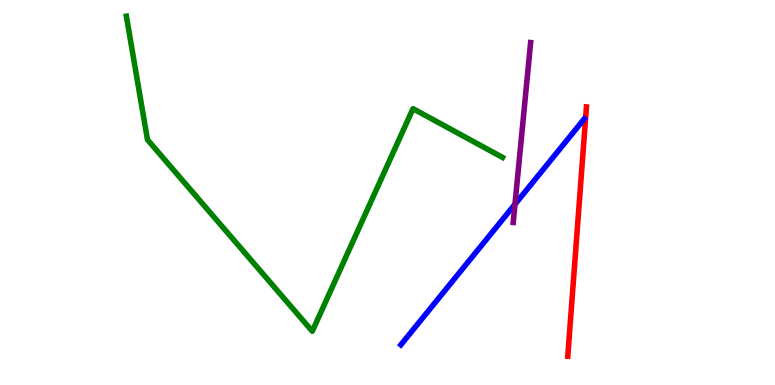[{'lines': ['blue', 'red'], 'intersections': []}, {'lines': ['green', 'red'], 'intersections': []}, {'lines': ['purple', 'red'], 'intersections': []}, {'lines': ['blue', 'green'], 'intersections': []}, {'lines': ['blue', 'purple'], 'intersections': [{'x': 6.64, 'y': 4.7}]}, {'lines': ['green', 'purple'], 'intersections': []}]